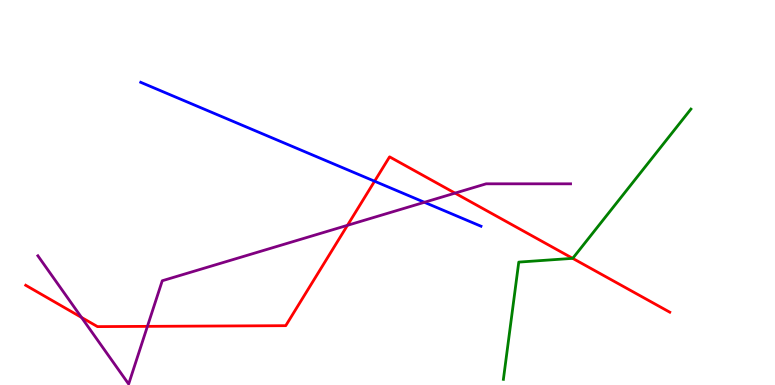[{'lines': ['blue', 'red'], 'intersections': [{'x': 4.83, 'y': 5.29}]}, {'lines': ['green', 'red'], 'intersections': [{'x': 7.39, 'y': 3.29}]}, {'lines': ['purple', 'red'], 'intersections': [{'x': 1.05, 'y': 1.76}, {'x': 1.9, 'y': 1.52}, {'x': 4.48, 'y': 4.15}, {'x': 5.87, 'y': 4.98}]}, {'lines': ['blue', 'green'], 'intersections': []}, {'lines': ['blue', 'purple'], 'intersections': [{'x': 5.48, 'y': 4.75}]}, {'lines': ['green', 'purple'], 'intersections': []}]